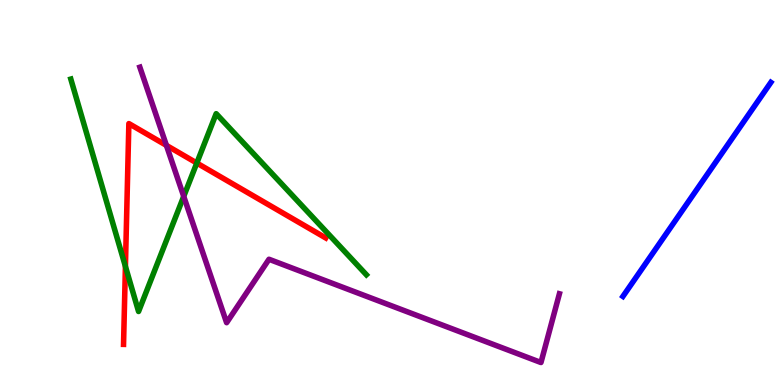[{'lines': ['blue', 'red'], 'intersections': []}, {'lines': ['green', 'red'], 'intersections': [{'x': 1.62, 'y': 3.08}, {'x': 2.54, 'y': 5.77}]}, {'lines': ['purple', 'red'], 'intersections': [{'x': 2.15, 'y': 6.22}]}, {'lines': ['blue', 'green'], 'intersections': []}, {'lines': ['blue', 'purple'], 'intersections': []}, {'lines': ['green', 'purple'], 'intersections': [{'x': 2.37, 'y': 4.9}]}]